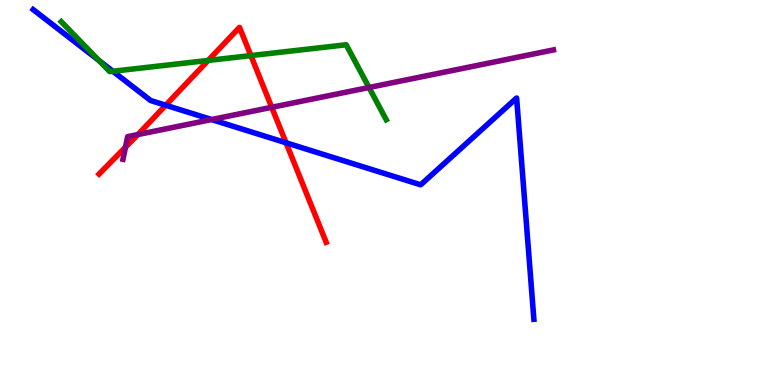[{'lines': ['blue', 'red'], 'intersections': [{'x': 2.14, 'y': 7.27}, {'x': 3.69, 'y': 6.29}]}, {'lines': ['green', 'red'], 'intersections': [{'x': 2.69, 'y': 8.43}, {'x': 3.24, 'y': 8.56}]}, {'lines': ['purple', 'red'], 'intersections': [{'x': 1.62, 'y': 6.18}, {'x': 1.78, 'y': 6.51}, {'x': 3.51, 'y': 7.21}]}, {'lines': ['blue', 'green'], 'intersections': [{'x': 1.28, 'y': 8.43}, {'x': 1.46, 'y': 8.15}]}, {'lines': ['blue', 'purple'], 'intersections': [{'x': 2.73, 'y': 6.89}]}, {'lines': ['green', 'purple'], 'intersections': [{'x': 4.76, 'y': 7.73}]}]